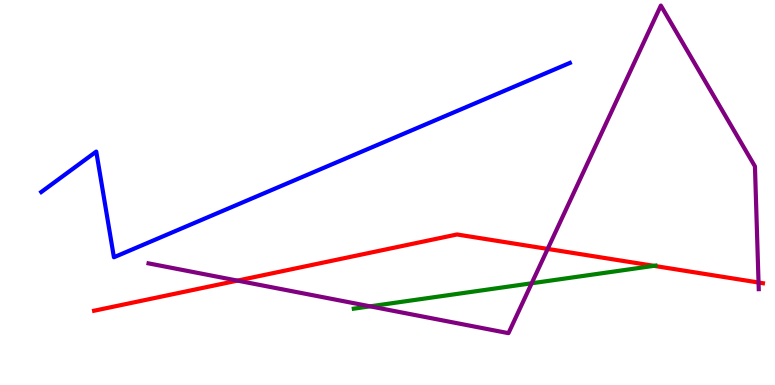[{'lines': ['blue', 'red'], 'intersections': []}, {'lines': ['green', 'red'], 'intersections': [{'x': 8.44, 'y': 3.1}]}, {'lines': ['purple', 'red'], 'intersections': [{'x': 3.06, 'y': 2.71}, {'x': 7.07, 'y': 3.53}, {'x': 9.79, 'y': 2.66}]}, {'lines': ['blue', 'green'], 'intersections': []}, {'lines': ['blue', 'purple'], 'intersections': []}, {'lines': ['green', 'purple'], 'intersections': [{'x': 4.78, 'y': 2.04}, {'x': 6.86, 'y': 2.64}]}]